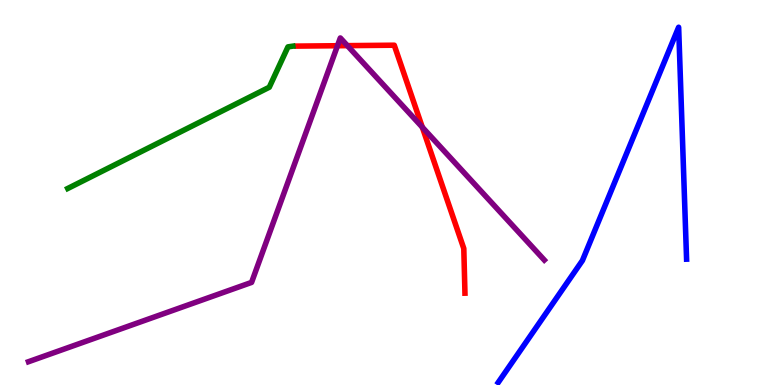[{'lines': ['blue', 'red'], 'intersections': []}, {'lines': ['green', 'red'], 'intersections': []}, {'lines': ['purple', 'red'], 'intersections': [{'x': 4.35, 'y': 8.81}, {'x': 4.48, 'y': 8.81}, {'x': 5.45, 'y': 6.7}]}, {'lines': ['blue', 'green'], 'intersections': []}, {'lines': ['blue', 'purple'], 'intersections': []}, {'lines': ['green', 'purple'], 'intersections': []}]